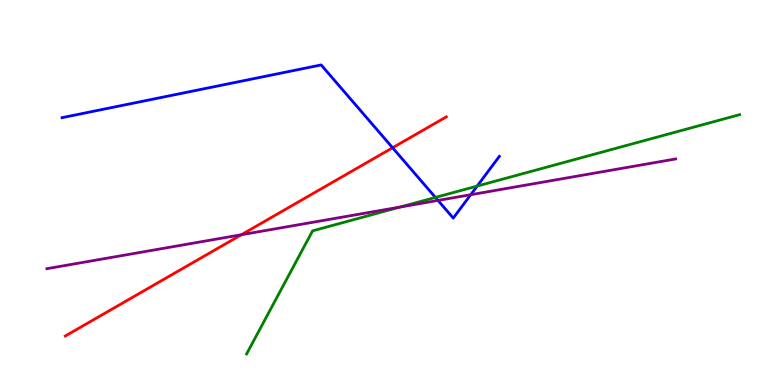[{'lines': ['blue', 'red'], 'intersections': [{'x': 5.07, 'y': 6.16}]}, {'lines': ['green', 'red'], 'intersections': []}, {'lines': ['purple', 'red'], 'intersections': [{'x': 3.11, 'y': 3.9}]}, {'lines': ['blue', 'green'], 'intersections': [{'x': 5.62, 'y': 4.87}, {'x': 6.16, 'y': 5.17}]}, {'lines': ['blue', 'purple'], 'intersections': [{'x': 5.65, 'y': 4.79}, {'x': 6.07, 'y': 4.94}]}, {'lines': ['green', 'purple'], 'intersections': [{'x': 5.16, 'y': 4.62}]}]